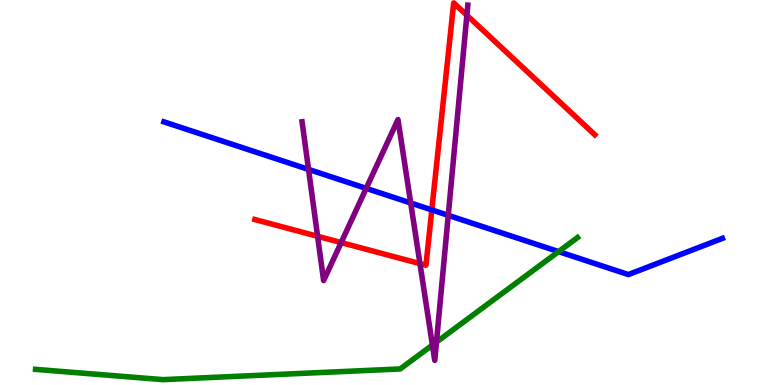[{'lines': ['blue', 'red'], 'intersections': [{'x': 5.57, 'y': 4.55}]}, {'lines': ['green', 'red'], 'intersections': []}, {'lines': ['purple', 'red'], 'intersections': [{'x': 4.1, 'y': 3.86}, {'x': 4.4, 'y': 3.7}, {'x': 5.42, 'y': 3.15}, {'x': 6.02, 'y': 9.6}]}, {'lines': ['blue', 'green'], 'intersections': [{'x': 7.21, 'y': 3.46}]}, {'lines': ['blue', 'purple'], 'intersections': [{'x': 3.98, 'y': 5.6}, {'x': 4.73, 'y': 5.11}, {'x': 5.3, 'y': 4.73}, {'x': 5.78, 'y': 4.41}]}, {'lines': ['green', 'purple'], 'intersections': [{'x': 5.58, 'y': 1.04}, {'x': 5.63, 'y': 1.11}]}]